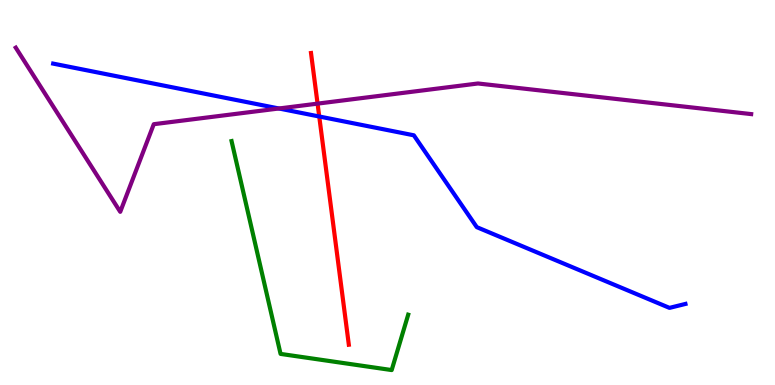[{'lines': ['blue', 'red'], 'intersections': [{'x': 4.12, 'y': 6.97}]}, {'lines': ['green', 'red'], 'intersections': []}, {'lines': ['purple', 'red'], 'intersections': [{'x': 4.1, 'y': 7.31}]}, {'lines': ['blue', 'green'], 'intersections': []}, {'lines': ['blue', 'purple'], 'intersections': [{'x': 3.6, 'y': 7.18}]}, {'lines': ['green', 'purple'], 'intersections': []}]